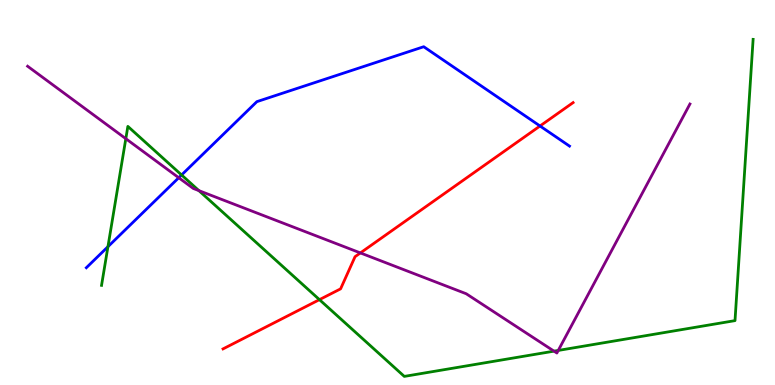[{'lines': ['blue', 'red'], 'intersections': [{'x': 6.97, 'y': 6.73}]}, {'lines': ['green', 'red'], 'intersections': [{'x': 4.12, 'y': 2.22}]}, {'lines': ['purple', 'red'], 'intersections': [{'x': 4.65, 'y': 3.43}]}, {'lines': ['blue', 'green'], 'intersections': [{'x': 1.39, 'y': 3.59}, {'x': 2.34, 'y': 5.46}]}, {'lines': ['blue', 'purple'], 'intersections': [{'x': 2.31, 'y': 5.38}]}, {'lines': ['green', 'purple'], 'intersections': [{'x': 1.62, 'y': 6.4}, {'x': 2.57, 'y': 5.05}, {'x': 7.15, 'y': 0.879}, {'x': 7.2, 'y': 0.898}]}]